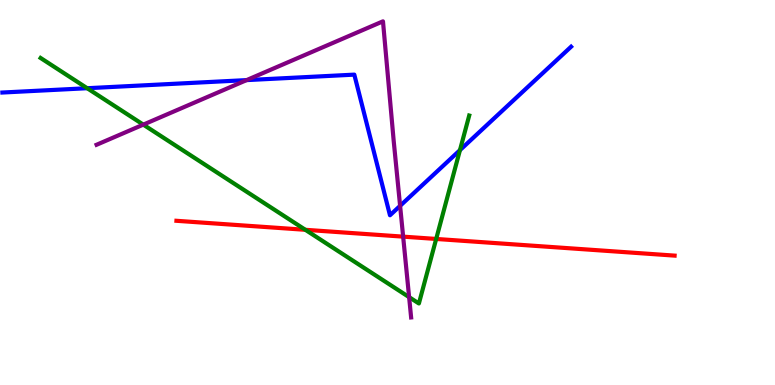[{'lines': ['blue', 'red'], 'intersections': []}, {'lines': ['green', 'red'], 'intersections': [{'x': 3.94, 'y': 4.03}, {'x': 5.63, 'y': 3.79}]}, {'lines': ['purple', 'red'], 'intersections': [{'x': 5.2, 'y': 3.85}]}, {'lines': ['blue', 'green'], 'intersections': [{'x': 1.12, 'y': 7.71}, {'x': 5.93, 'y': 6.1}]}, {'lines': ['blue', 'purple'], 'intersections': [{'x': 3.18, 'y': 7.92}, {'x': 5.16, 'y': 4.65}]}, {'lines': ['green', 'purple'], 'intersections': [{'x': 1.85, 'y': 6.76}, {'x': 5.28, 'y': 2.28}]}]